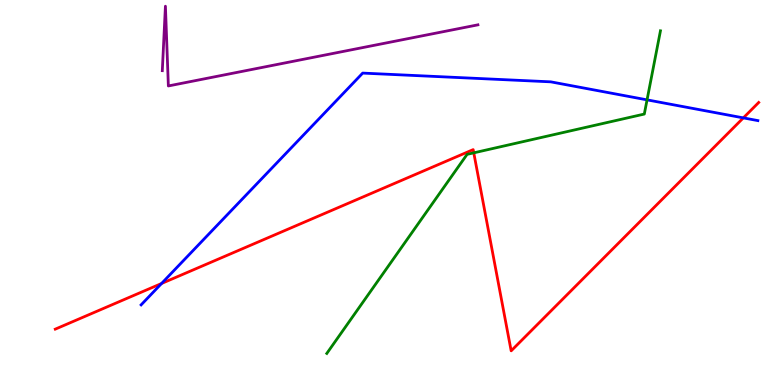[{'lines': ['blue', 'red'], 'intersections': [{'x': 2.08, 'y': 2.64}, {'x': 9.59, 'y': 6.94}]}, {'lines': ['green', 'red'], 'intersections': [{'x': 6.11, 'y': 6.03}]}, {'lines': ['purple', 'red'], 'intersections': []}, {'lines': ['blue', 'green'], 'intersections': [{'x': 8.35, 'y': 7.41}]}, {'lines': ['blue', 'purple'], 'intersections': []}, {'lines': ['green', 'purple'], 'intersections': []}]